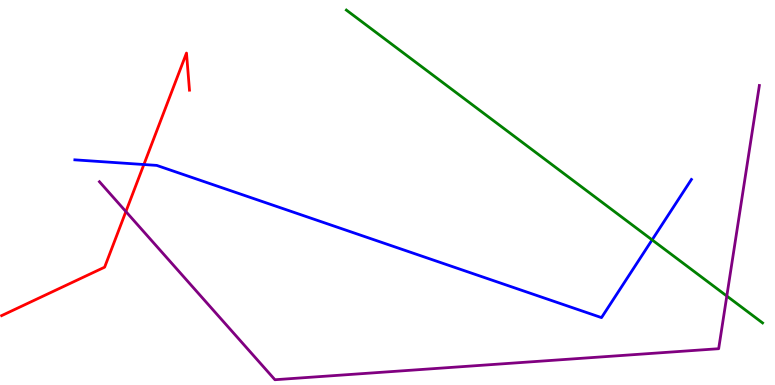[{'lines': ['blue', 'red'], 'intersections': [{'x': 1.86, 'y': 5.73}]}, {'lines': ['green', 'red'], 'intersections': []}, {'lines': ['purple', 'red'], 'intersections': [{'x': 1.62, 'y': 4.5}]}, {'lines': ['blue', 'green'], 'intersections': [{'x': 8.41, 'y': 3.77}]}, {'lines': ['blue', 'purple'], 'intersections': []}, {'lines': ['green', 'purple'], 'intersections': [{'x': 9.38, 'y': 2.31}]}]